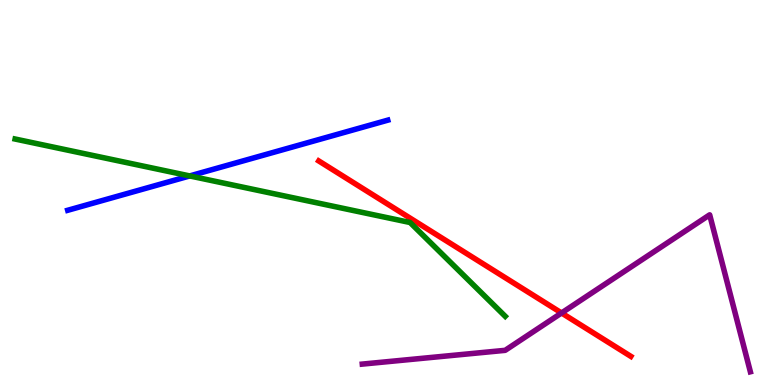[{'lines': ['blue', 'red'], 'intersections': []}, {'lines': ['green', 'red'], 'intersections': []}, {'lines': ['purple', 'red'], 'intersections': [{'x': 7.25, 'y': 1.87}]}, {'lines': ['blue', 'green'], 'intersections': [{'x': 2.45, 'y': 5.43}]}, {'lines': ['blue', 'purple'], 'intersections': []}, {'lines': ['green', 'purple'], 'intersections': []}]